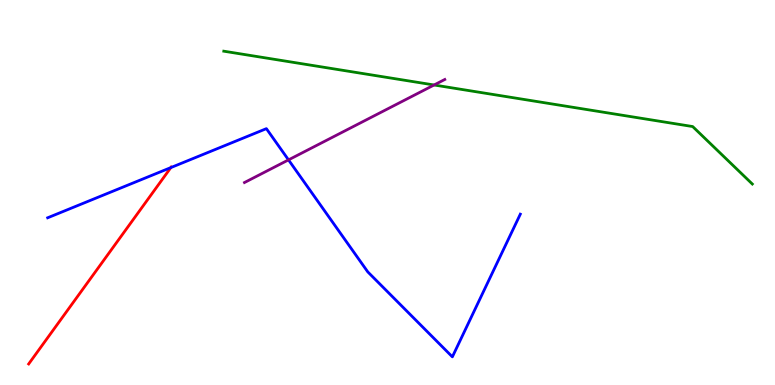[{'lines': ['blue', 'red'], 'intersections': [{'x': 2.2, 'y': 5.65}]}, {'lines': ['green', 'red'], 'intersections': []}, {'lines': ['purple', 'red'], 'intersections': []}, {'lines': ['blue', 'green'], 'intersections': []}, {'lines': ['blue', 'purple'], 'intersections': [{'x': 3.72, 'y': 5.85}]}, {'lines': ['green', 'purple'], 'intersections': [{'x': 5.6, 'y': 7.79}]}]